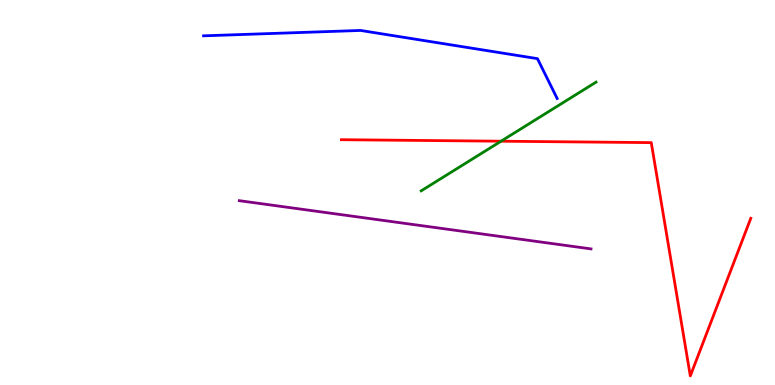[{'lines': ['blue', 'red'], 'intersections': []}, {'lines': ['green', 'red'], 'intersections': [{'x': 6.46, 'y': 6.33}]}, {'lines': ['purple', 'red'], 'intersections': []}, {'lines': ['blue', 'green'], 'intersections': []}, {'lines': ['blue', 'purple'], 'intersections': []}, {'lines': ['green', 'purple'], 'intersections': []}]